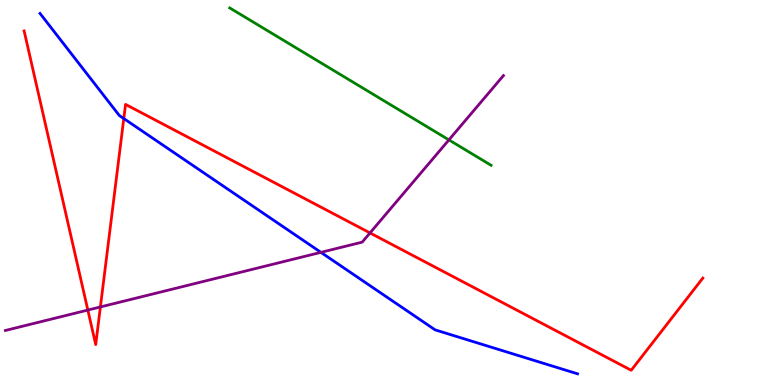[{'lines': ['blue', 'red'], 'intersections': [{'x': 1.6, 'y': 6.92}]}, {'lines': ['green', 'red'], 'intersections': []}, {'lines': ['purple', 'red'], 'intersections': [{'x': 1.13, 'y': 1.95}, {'x': 1.3, 'y': 2.03}, {'x': 4.77, 'y': 3.95}]}, {'lines': ['blue', 'green'], 'intersections': []}, {'lines': ['blue', 'purple'], 'intersections': [{'x': 4.14, 'y': 3.45}]}, {'lines': ['green', 'purple'], 'intersections': [{'x': 5.79, 'y': 6.37}]}]